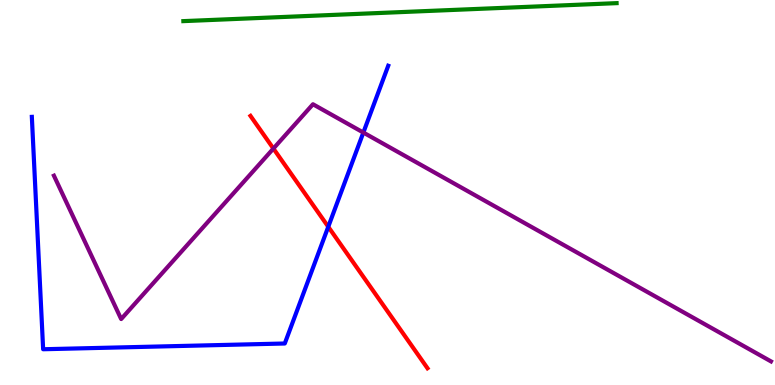[{'lines': ['blue', 'red'], 'intersections': [{'x': 4.24, 'y': 4.11}]}, {'lines': ['green', 'red'], 'intersections': []}, {'lines': ['purple', 'red'], 'intersections': [{'x': 3.53, 'y': 6.14}]}, {'lines': ['blue', 'green'], 'intersections': []}, {'lines': ['blue', 'purple'], 'intersections': [{'x': 4.69, 'y': 6.56}]}, {'lines': ['green', 'purple'], 'intersections': []}]